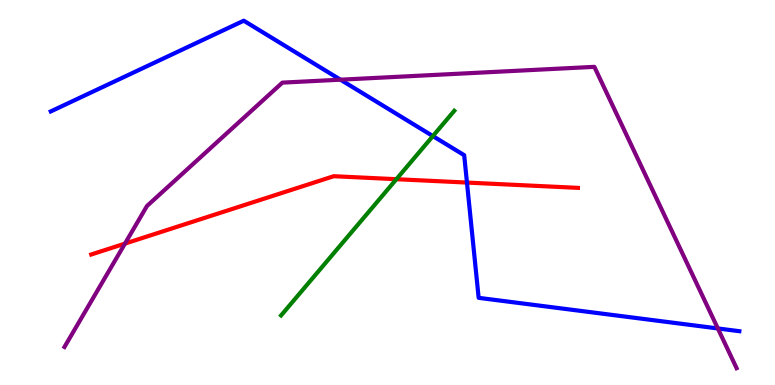[{'lines': ['blue', 'red'], 'intersections': [{'x': 6.03, 'y': 5.26}]}, {'lines': ['green', 'red'], 'intersections': [{'x': 5.11, 'y': 5.35}]}, {'lines': ['purple', 'red'], 'intersections': [{'x': 1.61, 'y': 3.67}]}, {'lines': ['blue', 'green'], 'intersections': [{'x': 5.59, 'y': 6.47}]}, {'lines': ['blue', 'purple'], 'intersections': [{'x': 4.39, 'y': 7.93}, {'x': 9.26, 'y': 1.47}]}, {'lines': ['green', 'purple'], 'intersections': []}]